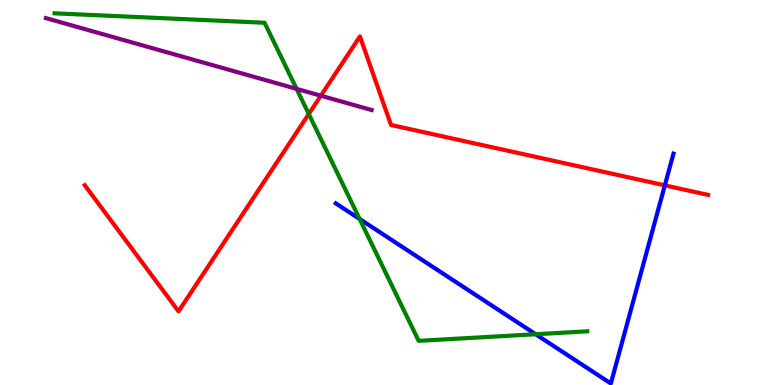[{'lines': ['blue', 'red'], 'intersections': [{'x': 8.58, 'y': 5.19}]}, {'lines': ['green', 'red'], 'intersections': [{'x': 3.98, 'y': 7.04}]}, {'lines': ['purple', 'red'], 'intersections': [{'x': 4.14, 'y': 7.51}]}, {'lines': ['blue', 'green'], 'intersections': [{'x': 4.64, 'y': 4.31}, {'x': 6.91, 'y': 1.32}]}, {'lines': ['blue', 'purple'], 'intersections': []}, {'lines': ['green', 'purple'], 'intersections': [{'x': 3.83, 'y': 7.69}]}]